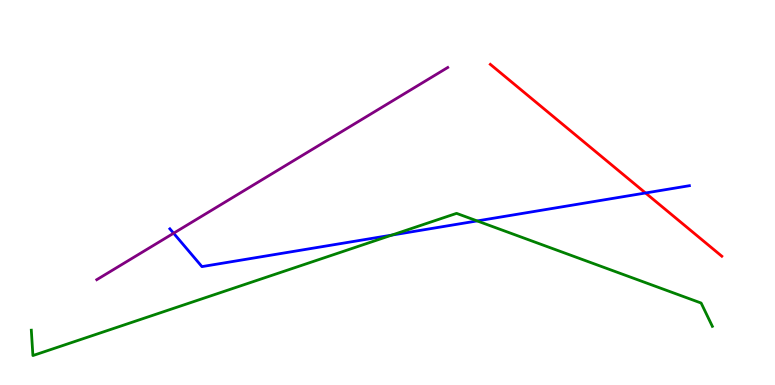[{'lines': ['blue', 'red'], 'intersections': [{'x': 8.33, 'y': 4.99}]}, {'lines': ['green', 'red'], 'intersections': []}, {'lines': ['purple', 'red'], 'intersections': []}, {'lines': ['blue', 'green'], 'intersections': [{'x': 5.06, 'y': 3.89}, {'x': 6.16, 'y': 4.26}]}, {'lines': ['blue', 'purple'], 'intersections': [{'x': 2.24, 'y': 3.94}]}, {'lines': ['green', 'purple'], 'intersections': []}]